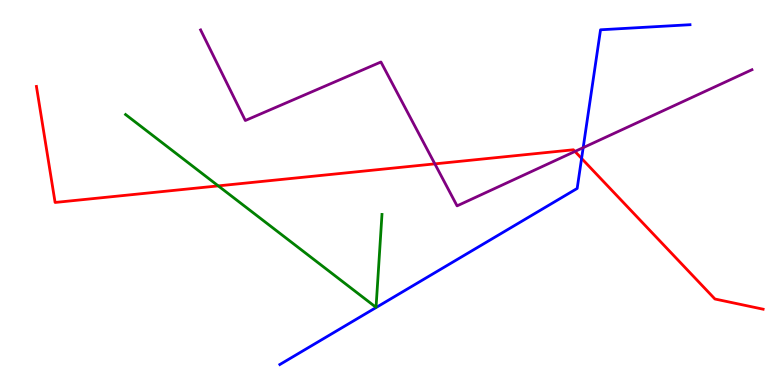[{'lines': ['blue', 'red'], 'intersections': [{'x': 7.5, 'y': 5.88}]}, {'lines': ['green', 'red'], 'intersections': [{'x': 2.82, 'y': 5.17}]}, {'lines': ['purple', 'red'], 'intersections': [{'x': 5.61, 'y': 5.74}, {'x': 7.42, 'y': 6.07}]}, {'lines': ['blue', 'green'], 'intersections': []}, {'lines': ['blue', 'purple'], 'intersections': [{'x': 7.52, 'y': 6.16}]}, {'lines': ['green', 'purple'], 'intersections': []}]